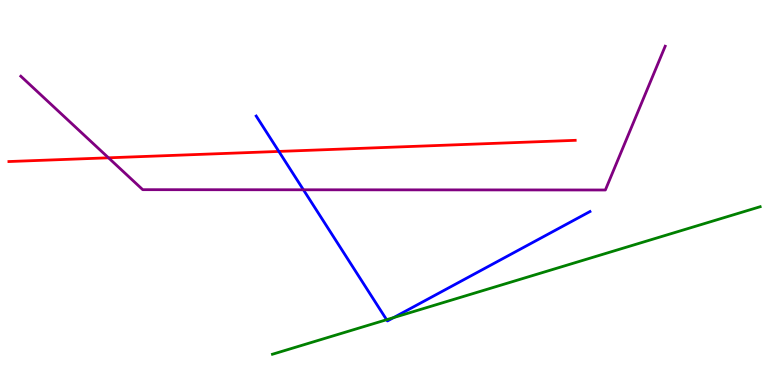[{'lines': ['blue', 'red'], 'intersections': [{'x': 3.6, 'y': 6.07}]}, {'lines': ['green', 'red'], 'intersections': []}, {'lines': ['purple', 'red'], 'intersections': [{'x': 1.4, 'y': 5.9}]}, {'lines': ['blue', 'green'], 'intersections': [{'x': 4.99, 'y': 1.7}, {'x': 5.08, 'y': 1.75}]}, {'lines': ['blue', 'purple'], 'intersections': [{'x': 3.92, 'y': 5.07}]}, {'lines': ['green', 'purple'], 'intersections': []}]